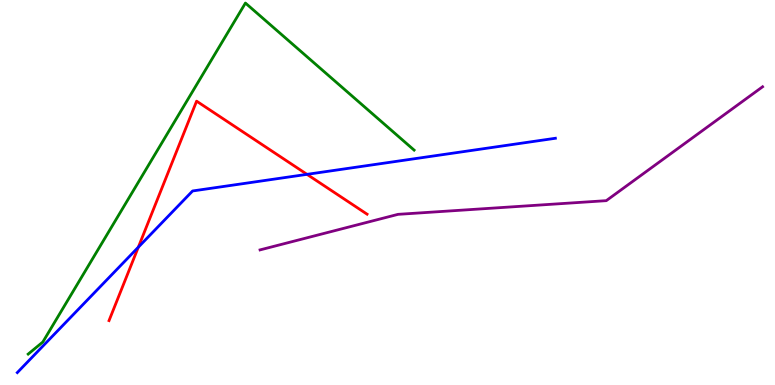[{'lines': ['blue', 'red'], 'intersections': [{'x': 1.78, 'y': 3.58}, {'x': 3.96, 'y': 5.47}]}, {'lines': ['green', 'red'], 'intersections': []}, {'lines': ['purple', 'red'], 'intersections': []}, {'lines': ['blue', 'green'], 'intersections': []}, {'lines': ['blue', 'purple'], 'intersections': []}, {'lines': ['green', 'purple'], 'intersections': []}]